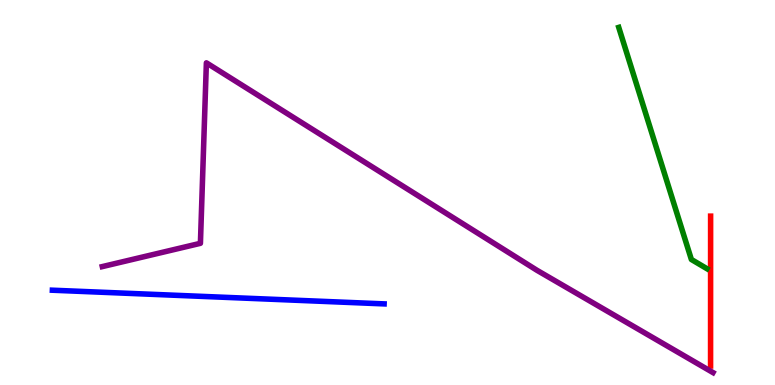[{'lines': ['blue', 'red'], 'intersections': []}, {'lines': ['green', 'red'], 'intersections': []}, {'lines': ['purple', 'red'], 'intersections': []}, {'lines': ['blue', 'green'], 'intersections': []}, {'lines': ['blue', 'purple'], 'intersections': []}, {'lines': ['green', 'purple'], 'intersections': []}]